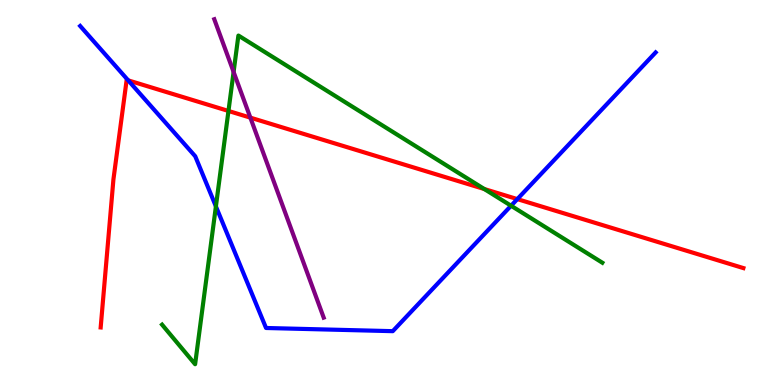[{'lines': ['blue', 'red'], 'intersections': [{'x': 1.65, 'y': 7.91}, {'x': 6.68, 'y': 4.83}]}, {'lines': ['green', 'red'], 'intersections': [{'x': 2.95, 'y': 7.12}, {'x': 6.25, 'y': 5.09}]}, {'lines': ['purple', 'red'], 'intersections': [{'x': 3.23, 'y': 6.94}]}, {'lines': ['blue', 'green'], 'intersections': [{'x': 2.79, 'y': 4.64}, {'x': 6.59, 'y': 4.66}]}, {'lines': ['blue', 'purple'], 'intersections': []}, {'lines': ['green', 'purple'], 'intersections': [{'x': 3.01, 'y': 8.13}]}]